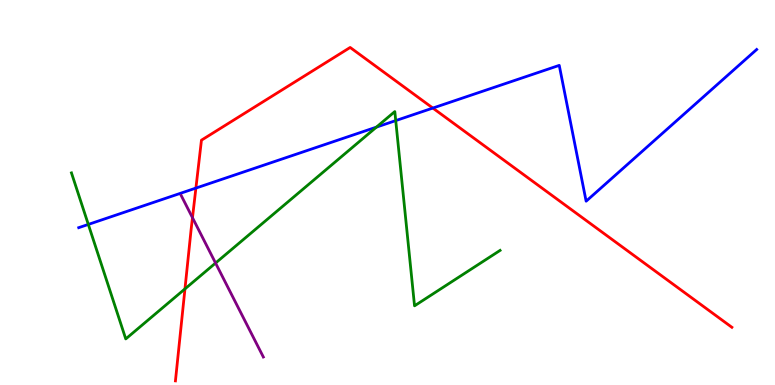[{'lines': ['blue', 'red'], 'intersections': [{'x': 2.53, 'y': 5.11}, {'x': 5.59, 'y': 7.19}]}, {'lines': ['green', 'red'], 'intersections': [{'x': 2.39, 'y': 2.5}]}, {'lines': ['purple', 'red'], 'intersections': [{'x': 2.48, 'y': 4.35}]}, {'lines': ['blue', 'green'], 'intersections': [{'x': 1.14, 'y': 4.17}, {'x': 4.86, 'y': 6.7}, {'x': 5.11, 'y': 6.87}]}, {'lines': ['blue', 'purple'], 'intersections': []}, {'lines': ['green', 'purple'], 'intersections': [{'x': 2.78, 'y': 3.17}]}]